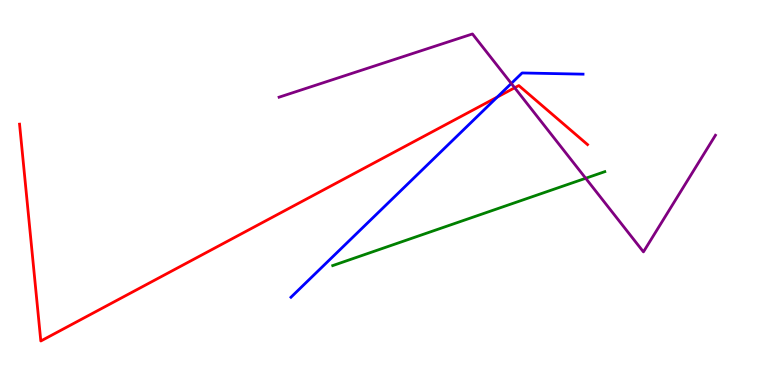[{'lines': ['blue', 'red'], 'intersections': [{'x': 6.42, 'y': 7.48}]}, {'lines': ['green', 'red'], 'intersections': []}, {'lines': ['purple', 'red'], 'intersections': [{'x': 6.64, 'y': 7.72}]}, {'lines': ['blue', 'green'], 'intersections': []}, {'lines': ['blue', 'purple'], 'intersections': [{'x': 6.6, 'y': 7.83}]}, {'lines': ['green', 'purple'], 'intersections': [{'x': 7.56, 'y': 5.37}]}]